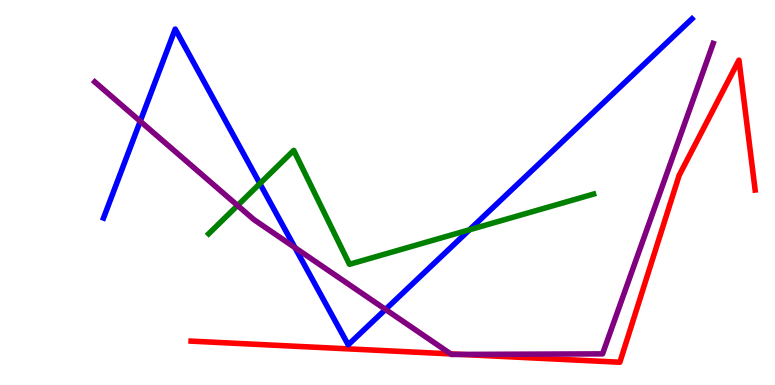[{'lines': ['blue', 'red'], 'intersections': []}, {'lines': ['green', 'red'], 'intersections': []}, {'lines': ['purple', 'red'], 'intersections': [{'x': 5.82, 'y': 0.808}, {'x': 5.95, 'y': 0.794}]}, {'lines': ['blue', 'green'], 'intersections': [{'x': 3.35, 'y': 5.23}, {'x': 6.06, 'y': 4.03}]}, {'lines': ['blue', 'purple'], 'intersections': [{'x': 1.81, 'y': 6.85}, {'x': 3.81, 'y': 3.57}, {'x': 4.97, 'y': 1.96}]}, {'lines': ['green', 'purple'], 'intersections': [{'x': 3.07, 'y': 4.66}]}]